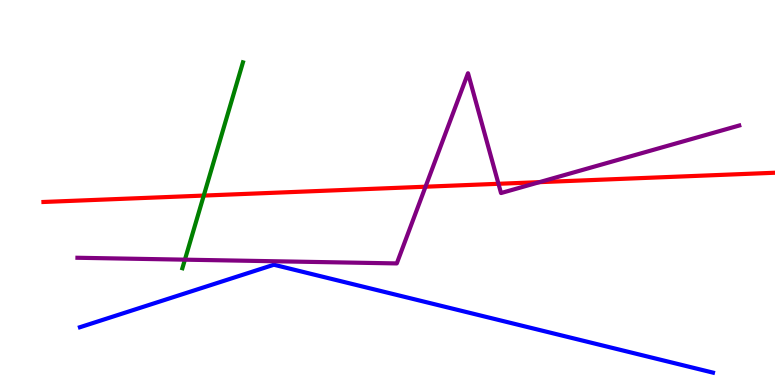[{'lines': ['blue', 'red'], 'intersections': []}, {'lines': ['green', 'red'], 'intersections': [{'x': 2.63, 'y': 4.92}]}, {'lines': ['purple', 'red'], 'intersections': [{'x': 5.49, 'y': 5.15}, {'x': 6.43, 'y': 5.23}, {'x': 6.96, 'y': 5.27}]}, {'lines': ['blue', 'green'], 'intersections': []}, {'lines': ['blue', 'purple'], 'intersections': []}, {'lines': ['green', 'purple'], 'intersections': [{'x': 2.39, 'y': 3.26}]}]